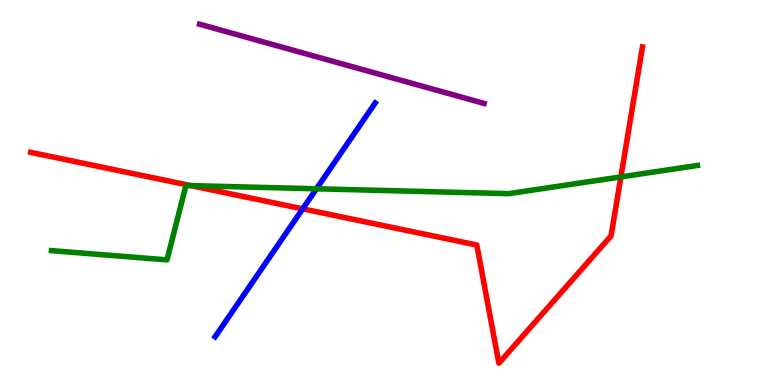[{'lines': ['blue', 'red'], 'intersections': [{'x': 3.91, 'y': 4.58}]}, {'lines': ['green', 'red'], 'intersections': [{'x': 2.46, 'y': 5.18}, {'x': 8.01, 'y': 5.41}]}, {'lines': ['purple', 'red'], 'intersections': []}, {'lines': ['blue', 'green'], 'intersections': [{'x': 4.08, 'y': 5.1}]}, {'lines': ['blue', 'purple'], 'intersections': []}, {'lines': ['green', 'purple'], 'intersections': []}]